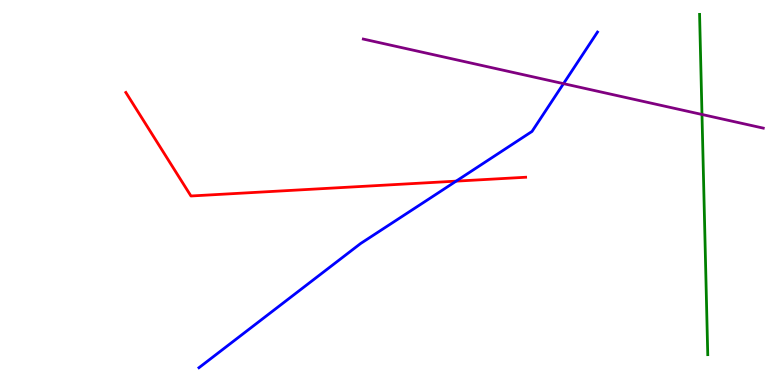[{'lines': ['blue', 'red'], 'intersections': [{'x': 5.89, 'y': 5.29}]}, {'lines': ['green', 'red'], 'intersections': []}, {'lines': ['purple', 'red'], 'intersections': []}, {'lines': ['blue', 'green'], 'intersections': []}, {'lines': ['blue', 'purple'], 'intersections': [{'x': 7.27, 'y': 7.83}]}, {'lines': ['green', 'purple'], 'intersections': [{'x': 9.06, 'y': 7.03}]}]